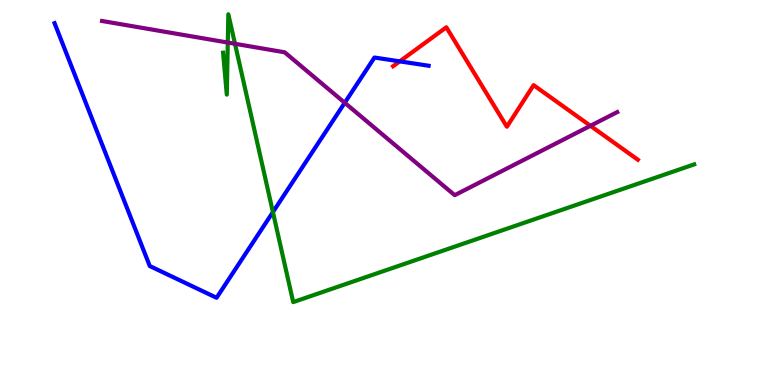[{'lines': ['blue', 'red'], 'intersections': [{'x': 5.16, 'y': 8.41}]}, {'lines': ['green', 'red'], 'intersections': []}, {'lines': ['purple', 'red'], 'intersections': [{'x': 7.62, 'y': 6.73}]}, {'lines': ['blue', 'green'], 'intersections': [{'x': 3.52, 'y': 4.49}]}, {'lines': ['blue', 'purple'], 'intersections': [{'x': 4.45, 'y': 7.33}]}, {'lines': ['green', 'purple'], 'intersections': [{'x': 2.94, 'y': 8.89}, {'x': 3.03, 'y': 8.86}]}]